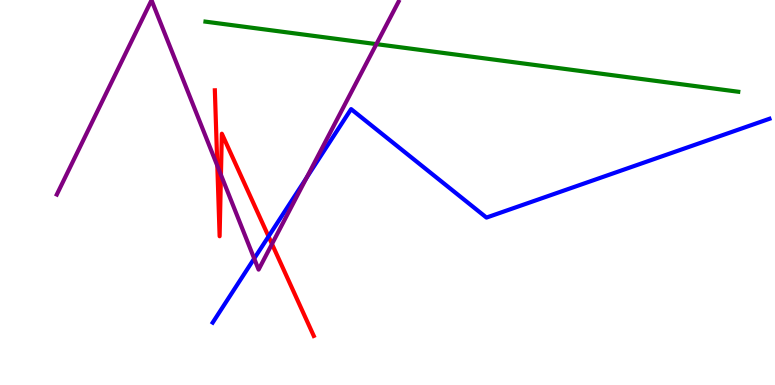[{'lines': ['blue', 'red'], 'intersections': [{'x': 3.47, 'y': 3.86}]}, {'lines': ['green', 'red'], 'intersections': []}, {'lines': ['purple', 'red'], 'intersections': [{'x': 2.8, 'y': 5.7}, {'x': 2.85, 'y': 5.46}, {'x': 3.51, 'y': 3.66}]}, {'lines': ['blue', 'green'], 'intersections': []}, {'lines': ['blue', 'purple'], 'intersections': [{'x': 3.28, 'y': 3.28}, {'x': 3.96, 'y': 5.38}]}, {'lines': ['green', 'purple'], 'intersections': [{'x': 4.86, 'y': 8.85}]}]